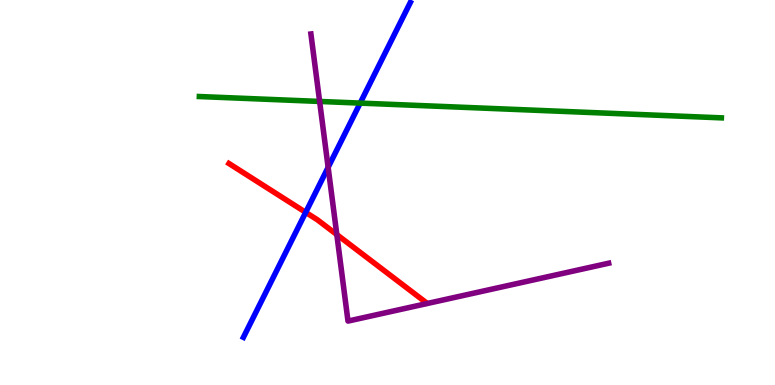[{'lines': ['blue', 'red'], 'intersections': [{'x': 3.94, 'y': 4.48}]}, {'lines': ['green', 'red'], 'intersections': []}, {'lines': ['purple', 'red'], 'intersections': [{'x': 4.35, 'y': 3.91}]}, {'lines': ['blue', 'green'], 'intersections': [{'x': 4.65, 'y': 7.32}]}, {'lines': ['blue', 'purple'], 'intersections': [{'x': 4.23, 'y': 5.65}]}, {'lines': ['green', 'purple'], 'intersections': [{'x': 4.12, 'y': 7.37}]}]